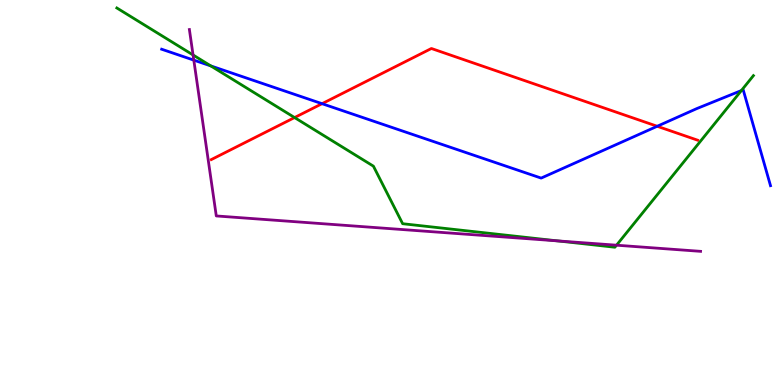[{'lines': ['blue', 'red'], 'intersections': [{'x': 4.16, 'y': 7.31}, {'x': 8.48, 'y': 6.72}]}, {'lines': ['green', 'red'], 'intersections': [{'x': 3.8, 'y': 6.95}]}, {'lines': ['purple', 'red'], 'intersections': []}, {'lines': ['blue', 'green'], 'intersections': [{'x': 2.72, 'y': 8.29}, {'x': 9.57, 'y': 7.65}]}, {'lines': ['blue', 'purple'], 'intersections': [{'x': 2.5, 'y': 8.44}]}, {'lines': ['green', 'purple'], 'intersections': [{'x': 2.49, 'y': 8.57}, {'x': 7.2, 'y': 3.74}, {'x': 7.96, 'y': 3.63}]}]